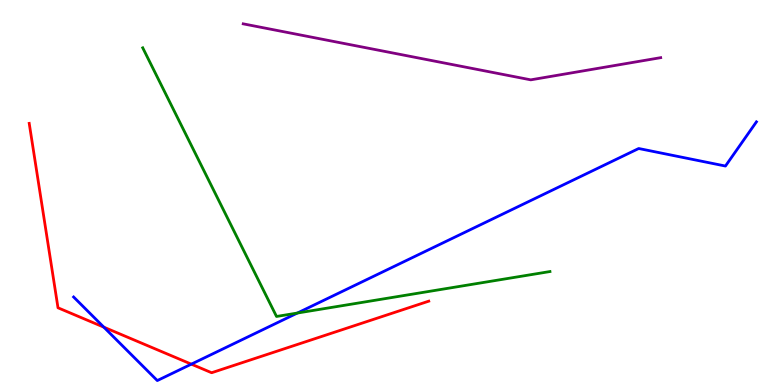[{'lines': ['blue', 'red'], 'intersections': [{'x': 1.34, 'y': 1.5}, {'x': 2.47, 'y': 0.541}]}, {'lines': ['green', 'red'], 'intersections': []}, {'lines': ['purple', 'red'], 'intersections': []}, {'lines': ['blue', 'green'], 'intersections': [{'x': 3.84, 'y': 1.87}]}, {'lines': ['blue', 'purple'], 'intersections': []}, {'lines': ['green', 'purple'], 'intersections': []}]